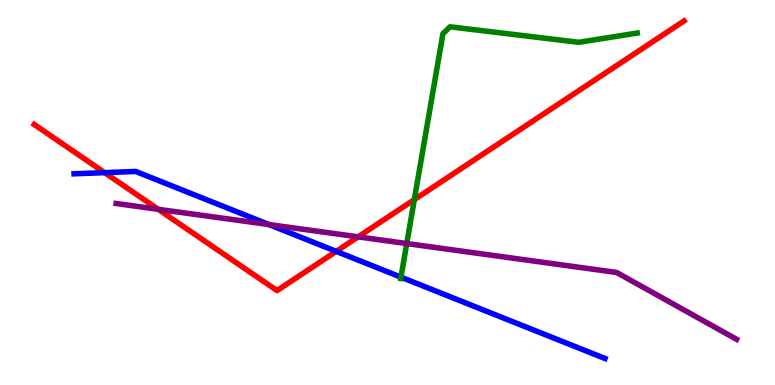[{'lines': ['blue', 'red'], 'intersections': [{'x': 1.35, 'y': 5.52}, {'x': 4.34, 'y': 3.47}]}, {'lines': ['green', 'red'], 'intersections': [{'x': 5.35, 'y': 4.82}]}, {'lines': ['purple', 'red'], 'intersections': [{'x': 2.04, 'y': 4.56}, {'x': 4.62, 'y': 3.85}]}, {'lines': ['blue', 'green'], 'intersections': [{'x': 5.17, 'y': 2.8}]}, {'lines': ['blue', 'purple'], 'intersections': [{'x': 3.47, 'y': 4.17}]}, {'lines': ['green', 'purple'], 'intersections': [{'x': 5.25, 'y': 3.67}]}]